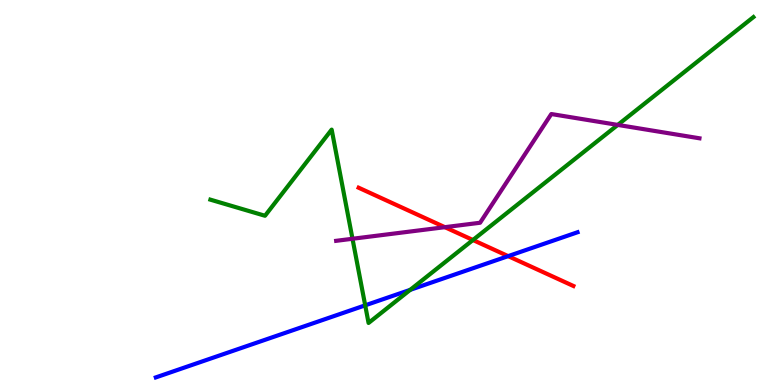[{'lines': ['blue', 'red'], 'intersections': [{'x': 6.56, 'y': 3.35}]}, {'lines': ['green', 'red'], 'intersections': [{'x': 6.1, 'y': 3.77}]}, {'lines': ['purple', 'red'], 'intersections': [{'x': 5.74, 'y': 4.1}]}, {'lines': ['blue', 'green'], 'intersections': [{'x': 4.71, 'y': 2.07}, {'x': 5.29, 'y': 2.47}]}, {'lines': ['blue', 'purple'], 'intersections': []}, {'lines': ['green', 'purple'], 'intersections': [{'x': 4.55, 'y': 3.8}, {'x': 7.97, 'y': 6.76}]}]